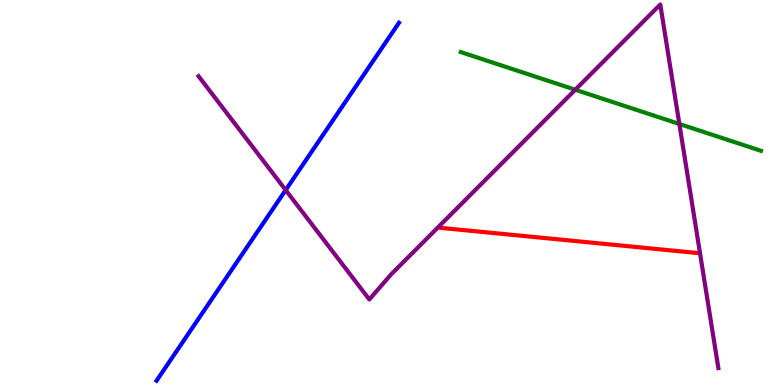[{'lines': ['blue', 'red'], 'intersections': []}, {'lines': ['green', 'red'], 'intersections': []}, {'lines': ['purple', 'red'], 'intersections': []}, {'lines': ['blue', 'green'], 'intersections': []}, {'lines': ['blue', 'purple'], 'intersections': [{'x': 3.69, 'y': 5.06}]}, {'lines': ['green', 'purple'], 'intersections': [{'x': 7.42, 'y': 7.67}, {'x': 8.77, 'y': 6.78}]}]